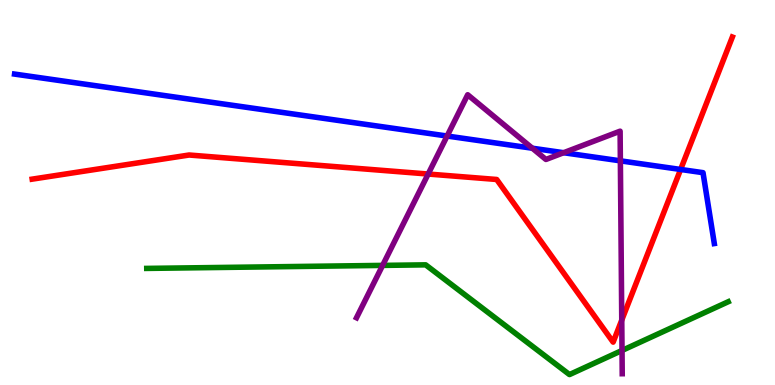[{'lines': ['blue', 'red'], 'intersections': [{'x': 8.78, 'y': 5.6}]}, {'lines': ['green', 'red'], 'intersections': []}, {'lines': ['purple', 'red'], 'intersections': [{'x': 5.52, 'y': 5.48}, {'x': 8.02, 'y': 1.69}]}, {'lines': ['blue', 'green'], 'intersections': []}, {'lines': ['blue', 'purple'], 'intersections': [{'x': 5.77, 'y': 6.47}, {'x': 6.87, 'y': 6.15}, {'x': 7.27, 'y': 6.03}, {'x': 8.0, 'y': 5.82}]}, {'lines': ['green', 'purple'], 'intersections': [{'x': 4.94, 'y': 3.11}, {'x': 8.03, 'y': 0.897}]}]